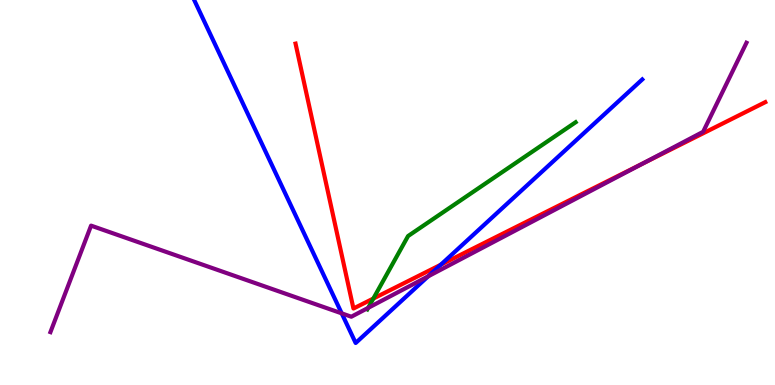[{'lines': ['blue', 'red'], 'intersections': [{'x': 5.69, 'y': 3.12}]}, {'lines': ['green', 'red'], 'intersections': [{'x': 4.82, 'y': 2.25}]}, {'lines': ['purple', 'red'], 'intersections': [{'x': 8.29, 'y': 5.74}]}, {'lines': ['blue', 'green'], 'intersections': []}, {'lines': ['blue', 'purple'], 'intersections': [{'x': 4.41, 'y': 1.86}, {'x': 5.52, 'y': 2.82}]}, {'lines': ['green', 'purple'], 'intersections': [{'x': 4.75, 'y': 2.0}]}]